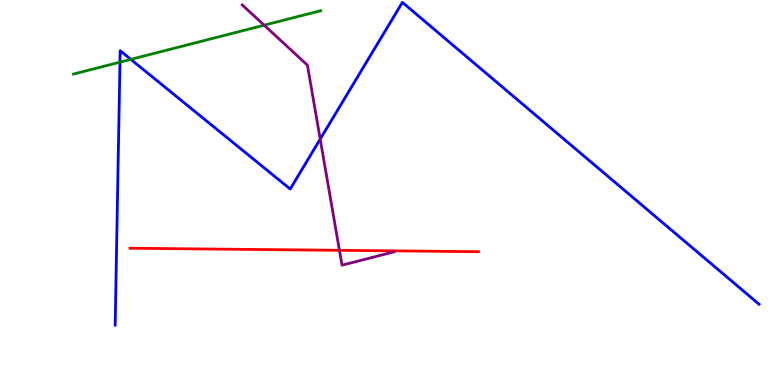[{'lines': ['blue', 'red'], 'intersections': []}, {'lines': ['green', 'red'], 'intersections': []}, {'lines': ['purple', 'red'], 'intersections': [{'x': 4.38, 'y': 3.5}]}, {'lines': ['blue', 'green'], 'intersections': [{'x': 1.55, 'y': 8.39}, {'x': 1.69, 'y': 8.46}]}, {'lines': ['blue', 'purple'], 'intersections': [{'x': 4.13, 'y': 6.39}]}, {'lines': ['green', 'purple'], 'intersections': [{'x': 3.41, 'y': 9.35}]}]